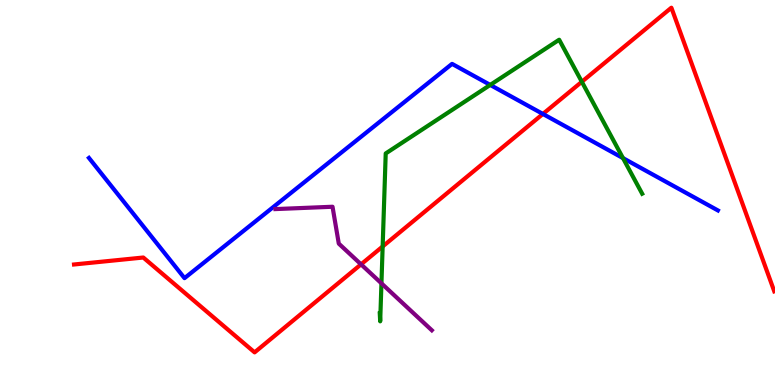[{'lines': ['blue', 'red'], 'intersections': [{'x': 7.01, 'y': 7.04}]}, {'lines': ['green', 'red'], 'intersections': [{'x': 4.94, 'y': 3.6}, {'x': 7.51, 'y': 7.88}]}, {'lines': ['purple', 'red'], 'intersections': [{'x': 4.66, 'y': 3.13}]}, {'lines': ['blue', 'green'], 'intersections': [{'x': 6.33, 'y': 7.79}, {'x': 8.04, 'y': 5.89}]}, {'lines': ['blue', 'purple'], 'intersections': []}, {'lines': ['green', 'purple'], 'intersections': [{'x': 4.92, 'y': 2.64}]}]